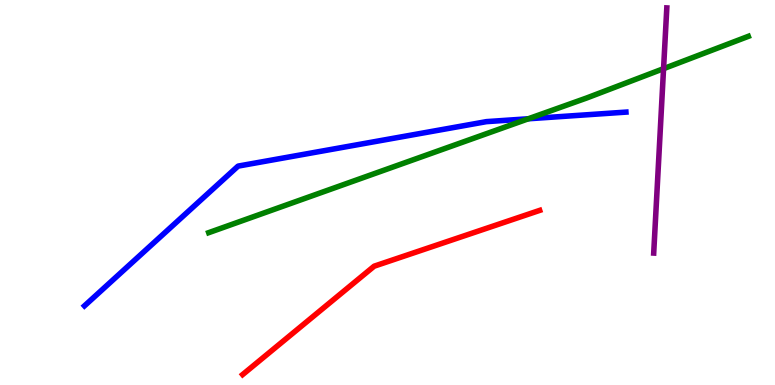[{'lines': ['blue', 'red'], 'intersections': []}, {'lines': ['green', 'red'], 'intersections': []}, {'lines': ['purple', 'red'], 'intersections': []}, {'lines': ['blue', 'green'], 'intersections': [{'x': 6.82, 'y': 6.91}]}, {'lines': ['blue', 'purple'], 'intersections': []}, {'lines': ['green', 'purple'], 'intersections': [{'x': 8.56, 'y': 8.22}]}]